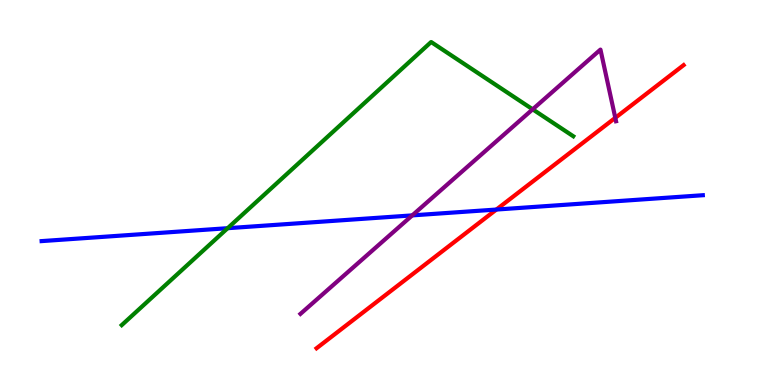[{'lines': ['blue', 'red'], 'intersections': [{'x': 6.4, 'y': 4.56}]}, {'lines': ['green', 'red'], 'intersections': []}, {'lines': ['purple', 'red'], 'intersections': [{'x': 7.94, 'y': 6.94}]}, {'lines': ['blue', 'green'], 'intersections': [{'x': 2.94, 'y': 4.07}]}, {'lines': ['blue', 'purple'], 'intersections': [{'x': 5.32, 'y': 4.41}]}, {'lines': ['green', 'purple'], 'intersections': [{'x': 6.87, 'y': 7.16}]}]